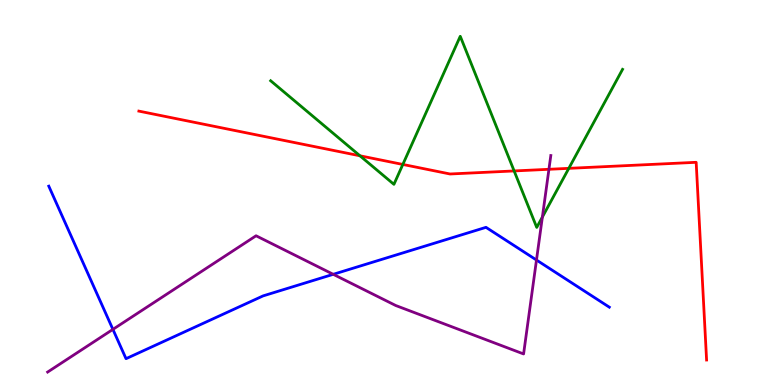[{'lines': ['blue', 'red'], 'intersections': []}, {'lines': ['green', 'red'], 'intersections': [{'x': 4.64, 'y': 5.95}, {'x': 5.2, 'y': 5.73}, {'x': 6.63, 'y': 5.56}, {'x': 7.34, 'y': 5.63}]}, {'lines': ['purple', 'red'], 'intersections': [{'x': 7.08, 'y': 5.6}]}, {'lines': ['blue', 'green'], 'intersections': []}, {'lines': ['blue', 'purple'], 'intersections': [{'x': 1.46, 'y': 1.44}, {'x': 4.3, 'y': 2.87}, {'x': 6.92, 'y': 3.25}]}, {'lines': ['green', 'purple'], 'intersections': [{'x': 7.0, 'y': 4.36}]}]